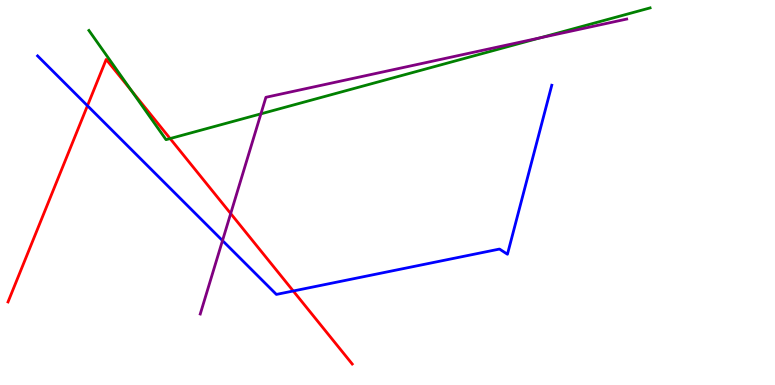[{'lines': ['blue', 'red'], 'intersections': [{'x': 1.13, 'y': 7.25}, {'x': 3.78, 'y': 2.44}]}, {'lines': ['green', 'red'], 'intersections': [{'x': 1.7, 'y': 7.64}, {'x': 2.2, 'y': 6.4}]}, {'lines': ['purple', 'red'], 'intersections': [{'x': 2.98, 'y': 4.45}]}, {'lines': ['blue', 'green'], 'intersections': []}, {'lines': ['blue', 'purple'], 'intersections': [{'x': 2.87, 'y': 3.75}]}, {'lines': ['green', 'purple'], 'intersections': [{'x': 3.37, 'y': 7.04}, {'x': 6.97, 'y': 9.02}]}]